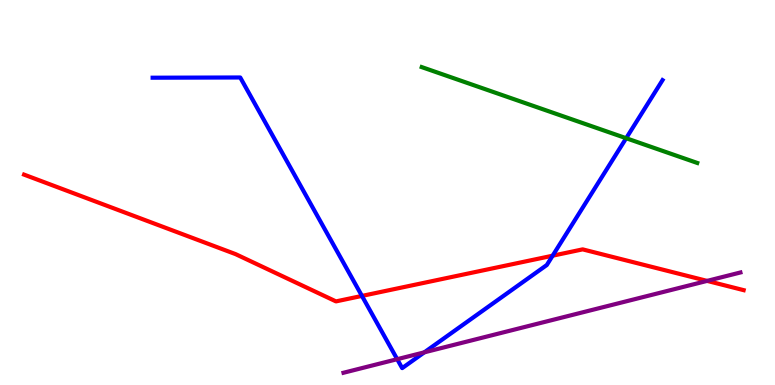[{'lines': ['blue', 'red'], 'intersections': [{'x': 4.67, 'y': 2.31}, {'x': 7.13, 'y': 3.36}]}, {'lines': ['green', 'red'], 'intersections': []}, {'lines': ['purple', 'red'], 'intersections': [{'x': 9.12, 'y': 2.7}]}, {'lines': ['blue', 'green'], 'intersections': [{'x': 8.08, 'y': 6.41}]}, {'lines': ['blue', 'purple'], 'intersections': [{'x': 5.13, 'y': 0.67}, {'x': 5.48, 'y': 0.848}]}, {'lines': ['green', 'purple'], 'intersections': []}]